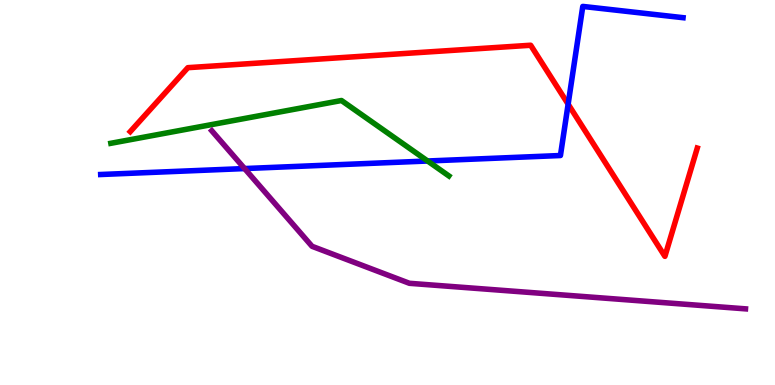[{'lines': ['blue', 'red'], 'intersections': [{'x': 7.33, 'y': 7.29}]}, {'lines': ['green', 'red'], 'intersections': []}, {'lines': ['purple', 'red'], 'intersections': []}, {'lines': ['blue', 'green'], 'intersections': [{'x': 5.52, 'y': 5.82}]}, {'lines': ['blue', 'purple'], 'intersections': [{'x': 3.16, 'y': 5.62}]}, {'lines': ['green', 'purple'], 'intersections': []}]